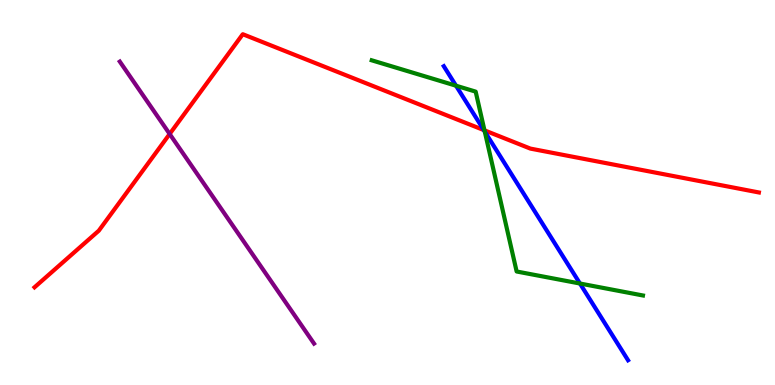[{'lines': ['blue', 'red'], 'intersections': [{'x': 6.24, 'y': 6.62}]}, {'lines': ['green', 'red'], 'intersections': [{'x': 6.25, 'y': 6.61}]}, {'lines': ['purple', 'red'], 'intersections': [{'x': 2.19, 'y': 6.52}]}, {'lines': ['blue', 'green'], 'intersections': [{'x': 5.88, 'y': 7.77}, {'x': 6.26, 'y': 6.58}, {'x': 7.48, 'y': 2.64}]}, {'lines': ['blue', 'purple'], 'intersections': []}, {'lines': ['green', 'purple'], 'intersections': []}]